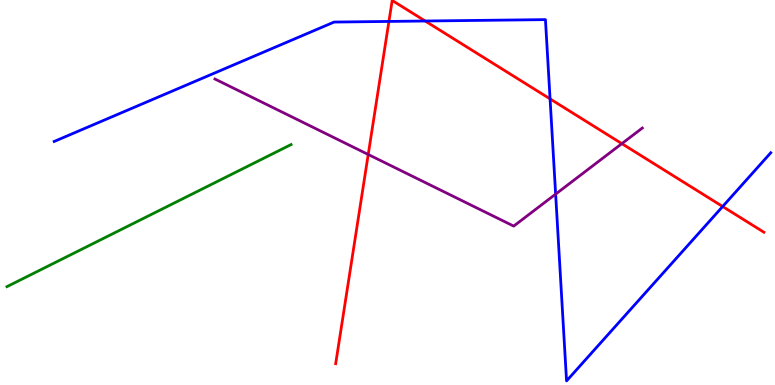[{'lines': ['blue', 'red'], 'intersections': [{'x': 5.02, 'y': 9.44}, {'x': 5.49, 'y': 9.45}, {'x': 7.1, 'y': 7.43}, {'x': 9.32, 'y': 4.64}]}, {'lines': ['green', 'red'], 'intersections': []}, {'lines': ['purple', 'red'], 'intersections': [{'x': 4.75, 'y': 5.99}, {'x': 8.02, 'y': 6.27}]}, {'lines': ['blue', 'green'], 'intersections': []}, {'lines': ['blue', 'purple'], 'intersections': [{'x': 7.17, 'y': 4.96}]}, {'lines': ['green', 'purple'], 'intersections': []}]